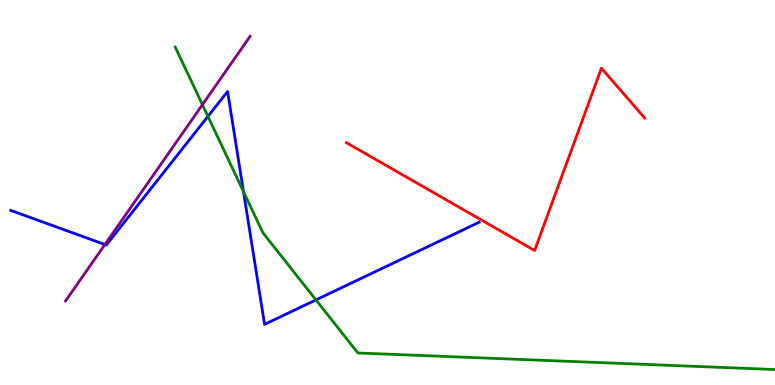[{'lines': ['blue', 'red'], 'intersections': []}, {'lines': ['green', 'red'], 'intersections': []}, {'lines': ['purple', 'red'], 'intersections': []}, {'lines': ['blue', 'green'], 'intersections': [{'x': 2.68, 'y': 6.98}, {'x': 3.14, 'y': 5.02}, {'x': 4.08, 'y': 2.21}]}, {'lines': ['blue', 'purple'], 'intersections': [{'x': 1.35, 'y': 3.65}]}, {'lines': ['green', 'purple'], 'intersections': [{'x': 2.61, 'y': 7.28}]}]